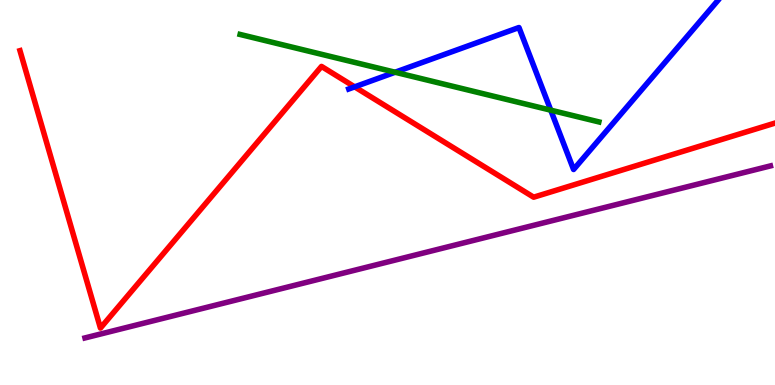[{'lines': ['blue', 'red'], 'intersections': [{'x': 4.58, 'y': 7.74}]}, {'lines': ['green', 'red'], 'intersections': []}, {'lines': ['purple', 'red'], 'intersections': []}, {'lines': ['blue', 'green'], 'intersections': [{'x': 5.1, 'y': 8.12}, {'x': 7.11, 'y': 7.14}]}, {'lines': ['blue', 'purple'], 'intersections': []}, {'lines': ['green', 'purple'], 'intersections': []}]